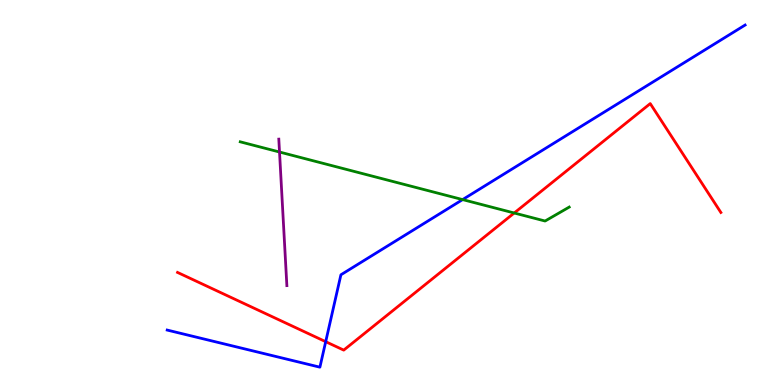[{'lines': ['blue', 'red'], 'intersections': [{'x': 4.2, 'y': 1.13}]}, {'lines': ['green', 'red'], 'intersections': [{'x': 6.64, 'y': 4.47}]}, {'lines': ['purple', 'red'], 'intersections': []}, {'lines': ['blue', 'green'], 'intersections': [{'x': 5.97, 'y': 4.82}]}, {'lines': ['blue', 'purple'], 'intersections': []}, {'lines': ['green', 'purple'], 'intersections': [{'x': 3.61, 'y': 6.05}]}]